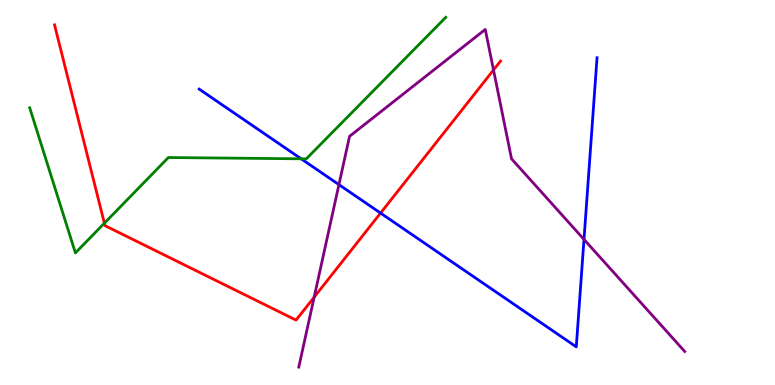[{'lines': ['blue', 'red'], 'intersections': [{'x': 4.91, 'y': 4.47}]}, {'lines': ['green', 'red'], 'intersections': [{'x': 1.35, 'y': 4.2}]}, {'lines': ['purple', 'red'], 'intersections': [{'x': 4.05, 'y': 2.28}, {'x': 6.37, 'y': 8.18}]}, {'lines': ['blue', 'green'], 'intersections': [{'x': 3.89, 'y': 5.87}]}, {'lines': ['blue', 'purple'], 'intersections': [{'x': 4.37, 'y': 5.2}, {'x': 7.54, 'y': 3.78}]}, {'lines': ['green', 'purple'], 'intersections': []}]